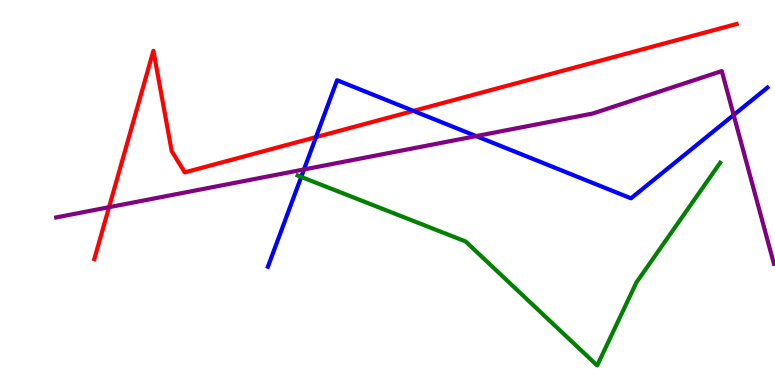[{'lines': ['blue', 'red'], 'intersections': [{'x': 4.08, 'y': 6.44}, {'x': 5.33, 'y': 7.12}]}, {'lines': ['green', 'red'], 'intersections': []}, {'lines': ['purple', 'red'], 'intersections': [{'x': 1.41, 'y': 4.62}]}, {'lines': ['blue', 'green'], 'intersections': [{'x': 3.89, 'y': 5.4}]}, {'lines': ['blue', 'purple'], 'intersections': [{'x': 3.92, 'y': 5.6}, {'x': 6.14, 'y': 6.46}, {'x': 9.47, 'y': 7.01}]}, {'lines': ['green', 'purple'], 'intersections': []}]